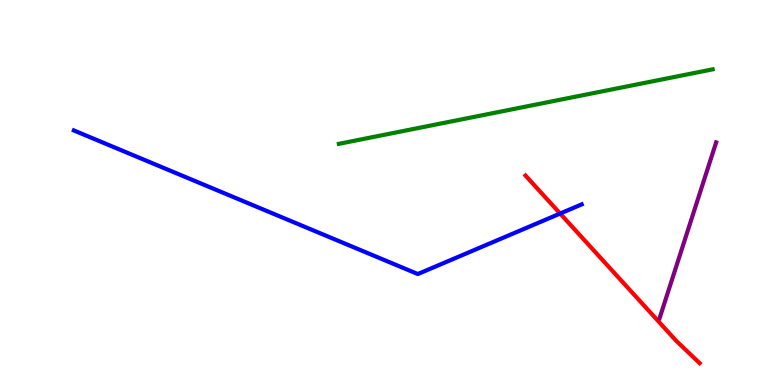[{'lines': ['blue', 'red'], 'intersections': [{'x': 7.23, 'y': 4.45}]}, {'lines': ['green', 'red'], 'intersections': []}, {'lines': ['purple', 'red'], 'intersections': []}, {'lines': ['blue', 'green'], 'intersections': []}, {'lines': ['blue', 'purple'], 'intersections': []}, {'lines': ['green', 'purple'], 'intersections': []}]